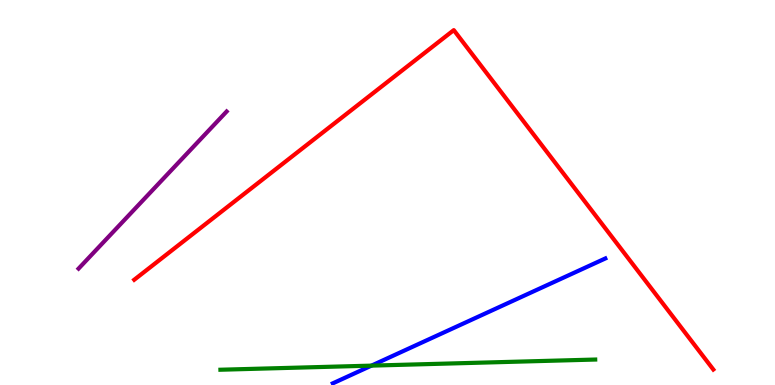[{'lines': ['blue', 'red'], 'intersections': []}, {'lines': ['green', 'red'], 'intersections': []}, {'lines': ['purple', 'red'], 'intersections': []}, {'lines': ['blue', 'green'], 'intersections': [{'x': 4.79, 'y': 0.503}]}, {'lines': ['blue', 'purple'], 'intersections': []}, {'lines': ['green', 'purple'], 'intersections': []}]